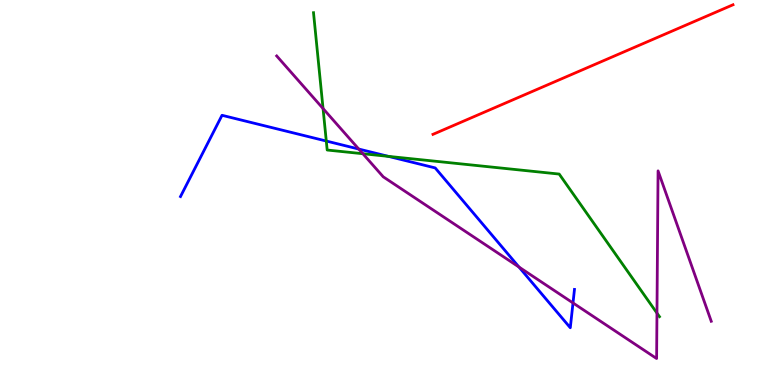[{'lines': ['blue', 'red'], 'intersections': []}, {'lines': ['green', 'red'], 'intersections': []}, {'lines': ['purple', 'red'], 'intersections': []}, {'lines': ['blue', 'green'], 'intersections': [{'x': 4.21, 'y': 6.34}, {'x': 5.01, 'y': 5.94}]}, {'lines': ['blue', 'purple'], 'intersections': [{'x': 4.63, 'y': 6.13}, {'x': 6.7, 'y': 3.06}, {'x': 7.39, 'y': 2.13}]}, {'lines': ['green', 'purple'], 'intersections': [{'x': 4.17, 'y': 7.18}, {'x': 4.68, 'y': 6.01}, {'x': 8.48, 'y': 1.87}]}]